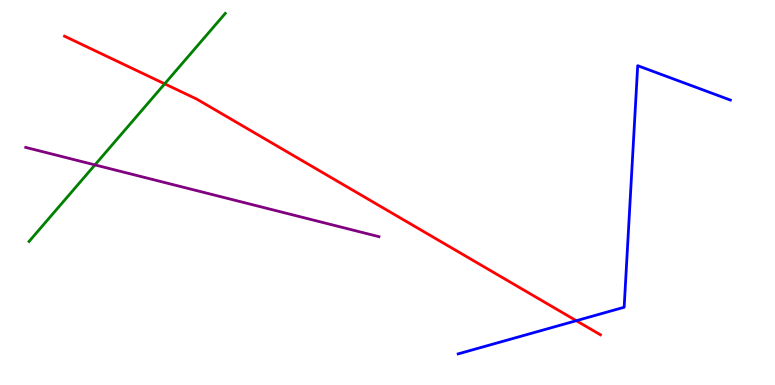[{'lines': ['blue', 'red'], 'intersections': [{'x': 7.44, 'y': 1.67}]}, {'lines': ['green', 'red'], 'intersections': [{'x': 2.12, 'y': 7.82}]}, {'lines': ['purple', 'red'], 'intersections': []}, {'lines': ['blue', 'green'], 'intersections': []}, {'lines': ['blue', 'purple'], 'intersections': []}, {'lines': ['green', 'purple'], 'intersections': [{'x': 1.22, 'y': 5.72}]}]